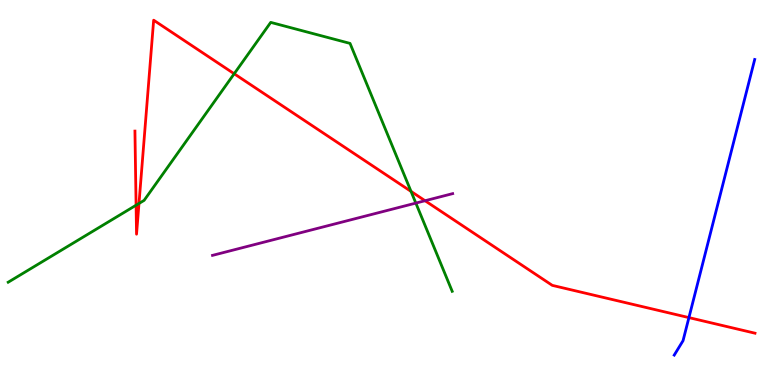[{'lines': ['blue', 'red'], 'intersections': [{'x': 8.89, 'y': 1.75}]}, {'lines': ['green', 'red'], 'intersections': [{'x': 1.76, 'y': 4.67}, {'x': 1.79, 'y': 4.72}, {'x': 3.02, 'y': 8.08}, {'x': 5.3, 'y': 5.03}]}, {'lines': ['purple', 'red'], 'intersections': [{'x': 5.48, 'y': 4.79}]}, {'lines': ['blue', 'green'], 'intersections': []}, {'lines': ['blue', 'purple'], 'intersections': []}, {'lines': ['green', 'purple'], 'intersections': [{'x': 5.37, 'y': 4.72}]}]